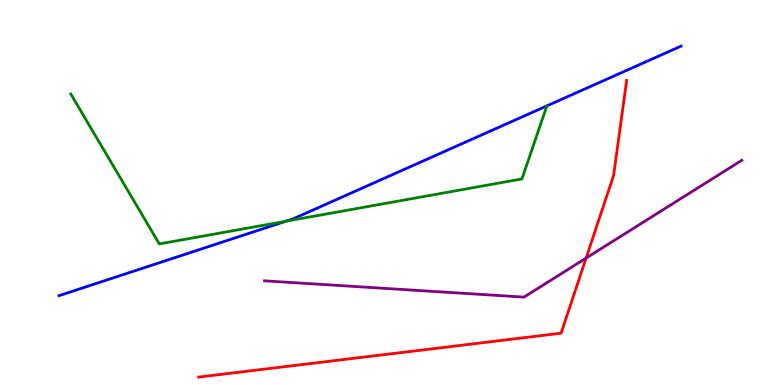[{'lines': ['blue', 'red'], 'intersections': []}, {'lines': ['green', 'red'], 'intersections': []}, {'lines': ['purple', 'red'], 'intersections': [{'x': 7.56, 'y': 3.3}]}, {'lines': ['blue', 'green'], 'intersections': [{'x': 3.69, 'y': 4.25}]}, {'lines': ['blue', 'purple'], 'intersections': []}, {'lines': ['green', 'purple'], 'intersections': []}]